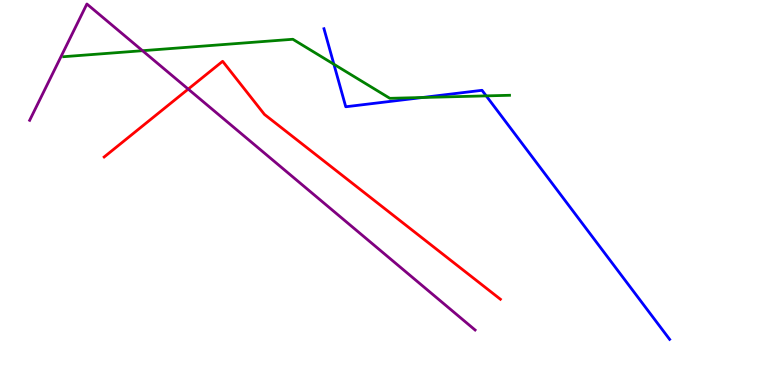[{'lines': ['blue', 'red'], 'intersections': []}, {'lines': ['green', 'red'], 'intersections': []}, {'lines': ['purple', 'red'], 'intersections': [{'x': 2.43, 'y': 7.69}]}, {'lines': ['blue', 'green'], 'intersections': [{'x': 4.31, 'y': 8.33}, {'x': 5.45, 'y': 7.47}, {'x': 6.27, 'y': 7.51}]}, {'lines': ['blue', 'purple'], 'intersections': []}, {'lines': ['green', 'purple'], 'intersections': [{'x': 1.84, 'y': 8.68}]}]